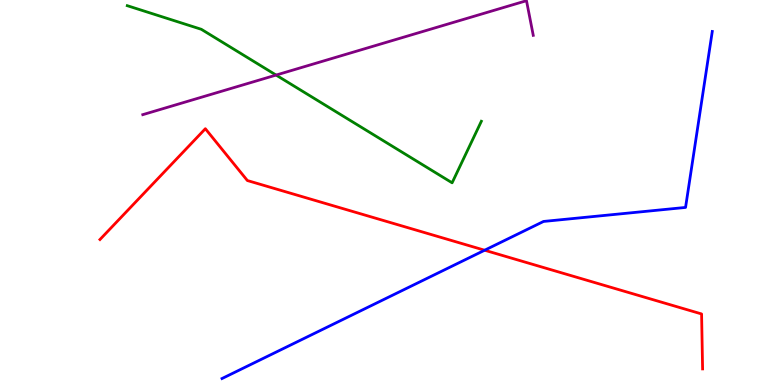[{'lines': ['blue', 'red'], 'intersections': [{'x': 6.25, 'y': 3.5}]}, {'lines': ['green', 'red'], 'intersections': []}, {'lines': ['purple', 'red'], 'intersections': []}, {'lines': ['blue', 'green'], 'intersections': []}, {'lines': ['blue', 'purple'], 'intersections': []}, {'lines': ['green', 'purple'], 'intersections': [{'x': 3.56, 'y': 8.05}]}]